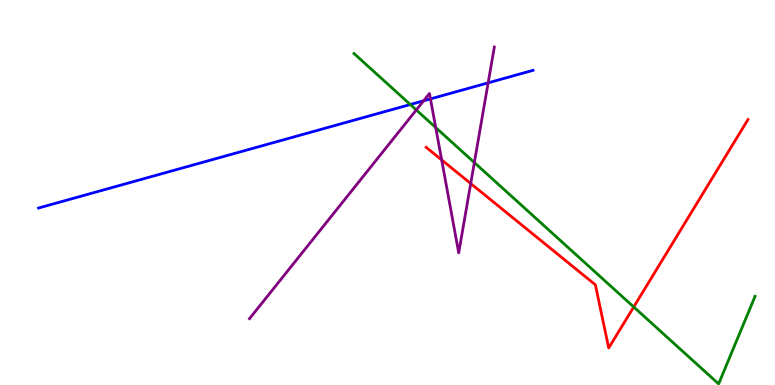[{'lines': ['blue', 'red'], 'intersections': []}, {'lines': ['green', 'red'], 'intersections': [{'x': 8.18, 'y': 2.03}]}, {'lines': ['purple', 'red'], 'intersections': [{'x': 5.7, 'y': 5.85}, {'x': 6.07, 'y': 5.23}]}, {'lines': ['blue', 'green'], 'intersections': [{'x': 5.29, 'y': 7.29}]}, {'lines': ['blue', 'purple'], 'intersections': [{'x': 5.47, 'y': 7.38}, {'x': 5.55, 'y': 7.43}, {'x': 6.3, 'y': 7.85}]}, {'lines': ['green', 'purple'], 'intersections': [{'x': 5.37, 'y': 7.14}, {'x': 5.62, 'y': 6.69}, {'x': 6.12, 'y': 5.78}]}]